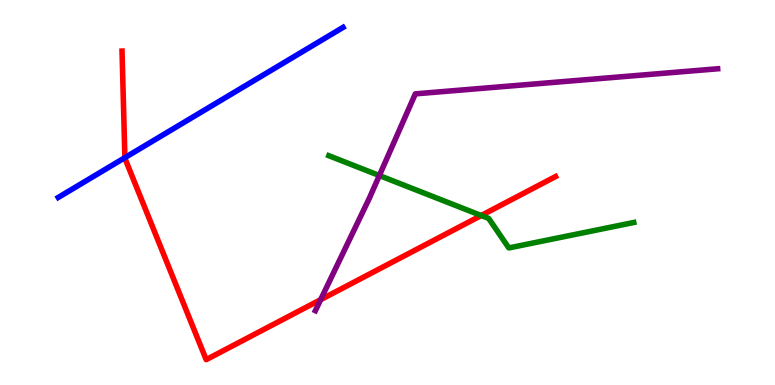[{'lines': ['blue', 'red'], 'intersections': [{'x': 1.61, 'y': 5.9}]}, {'lines': ['green', 'red'], 'intersections': [{'x': 6.21, 'y': 4.4}]}, {'lines': ['purple', 'red'], 'intersections': [{'x': 4.14, 'y': 2.22}]}, {'lines': ['blue', 'green'], 'intersections': []}, {'lines': ['blue', 'purple'], 'intersections': []}, {'lines': ['green', 'purple'], 'intersections': [{'x': 4.89, 'y': 5.44}]}]